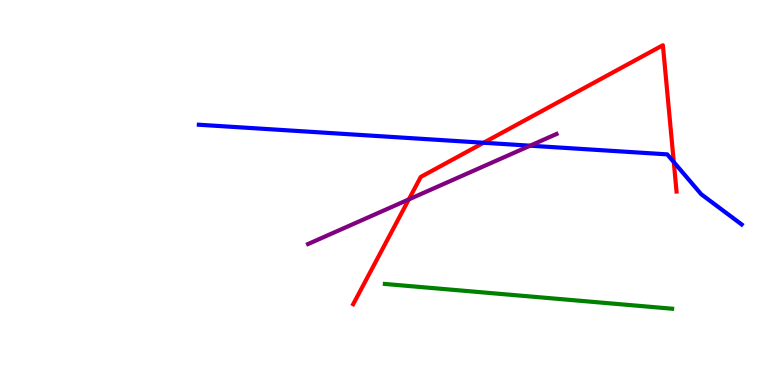[{'lines': ['blue', 'red'], 'intersections': [{'x': 6.24, 'y': 6.29}, {'x': 8.69, 'y': 5.79}]}, {'lines': ['green', 'red'], 'intersections': []}, {'lines': ['purple', 'red'], 'intersections': [{'x': 5.28, 'y': 4.82}]}, {'lines': ['blue', 'green'], 'intersections': []}, {'lines': ['blue', 'purple'], 'intersections': [{'x': 6.84, 'y': 6.22}]}, {'lines': ['green', 'purple'], 'intersections': []}]